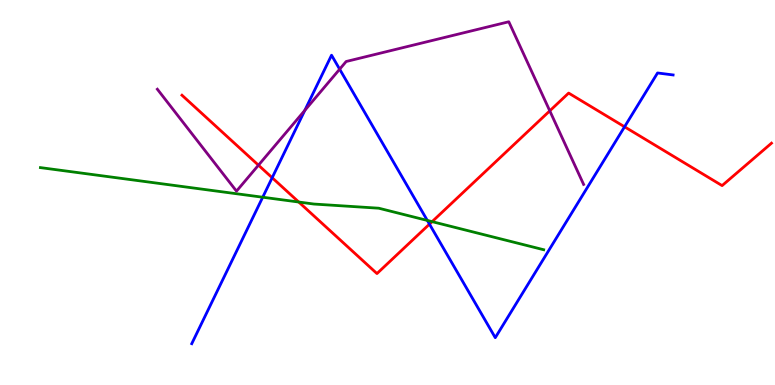[{'lines': ['blue', 'red'], 'intersections': [{'x': 3.51, 'y': 5.38}, {'x': 5.54, 'y': 4.18}, {'x': 8.06, 'y': 6.71}]}, {'lines': ['green', 'red'], 'intersections': [{'x': 3.85, 'y': 4.75}, {'x': 5.58, 'y': 4.24}]}, {'lines': ['purple', 'red'], 'intersections': [{'x': 3.33, 'y': 5.71}, {'x': 7.09, 'y': 7.12}]}, {'lines': ['blue', 'green'], 'intersections': [{'x': 3.39, 'y': 4.88}, {'x': 5.51, 'y': 4.27}]}, {'lines': ['blue', 'purple'], 'intersections': [{'x': 3.93, 'y': 7.13}, {'x': 4.38, 'y': 8.2}]}, {'lines': ['green', 'purple'], 'intersections': []}]